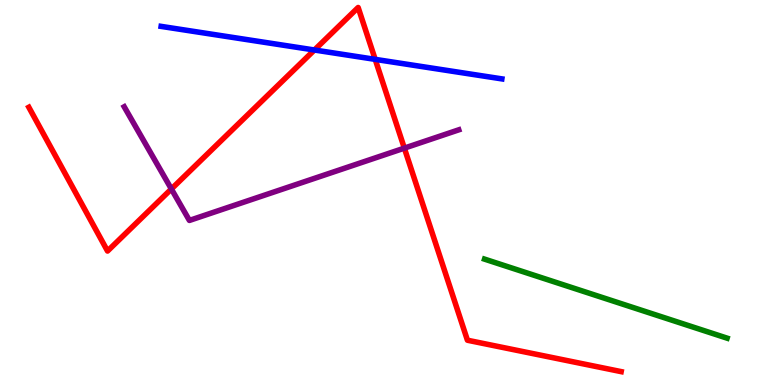[{'lines': ['blue', 'red'], 'intersections': [{'x': 4.06, 'y': 8.7}, {'x': 4.84, 'y': 8.46}]}, {'lines': ['green', 'red'], 'intersections': []}, {'lines': ['purple', 'red'], 'intersections': [{'x': 2.21, 'y': 5.09}, {'x': 5.22, 'y': 6.15}]}, {'lines': ['blue', 'green'], 'intersections': []}, {'lines': ['blue', 'purple'], 'intersections': []}, {'lines': ['green', 'purple'], 'intersections': []}]